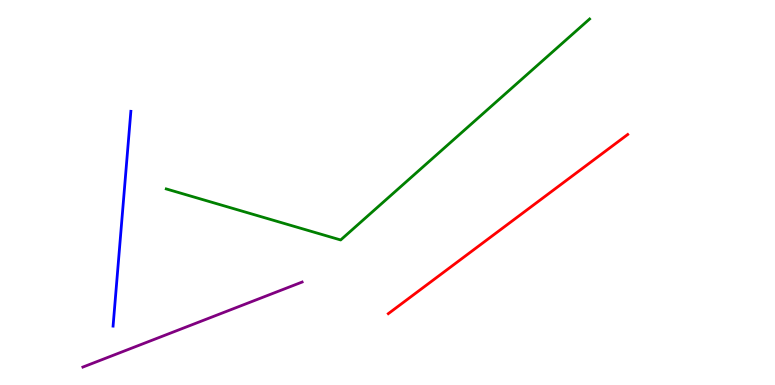[{'lines': ['blue', 'red'], 'intersections': []}, {'lines': ['green', 'red'], 'intersections': []}, {'lines': ['purple', 'red'], 'intersections': []}, {'lines': ['blue', 'green'], 'intersections': []}, {'lines': ['blue', 'purple'], 'intersections': []}, {'lines': ['green', 'purple'], 'intersections': []}]